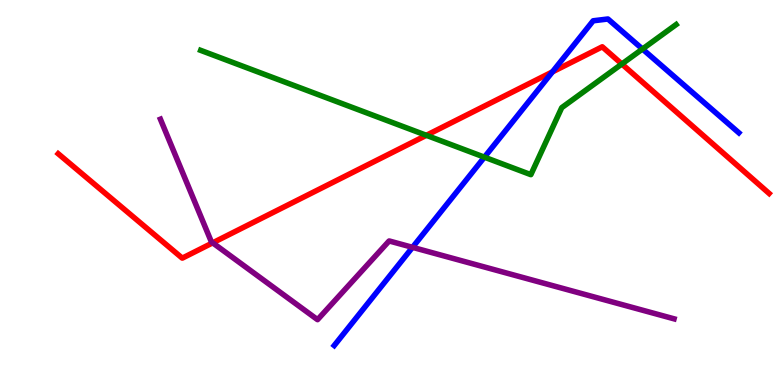[{'lines': ['blue', 'red'], 'intersections': [{'x': 7.13, 'y': 8.13}]}, {'lines': ['green', 'red'], 'intersections': [{'x': 5.5, 'y': 6.49}, {'x': 8.02, 'y': 8.34}]}, {'lines': ['purple', 'red'], 'intersections': [{'x': 2.74, 'y': 3.69}]}, {'lines': ['blue', 'green'], 'intersections': [{'x': 6.25, 'y': 5.92}, {'x': 8.29, 'y': 8.73}]}, {'lines': ['blue', 'purple'], 'intersections': [{'x': 5.32, 'y': 3.58}]}, {'lines': ['green', 'purple'], 'intersections': []}]